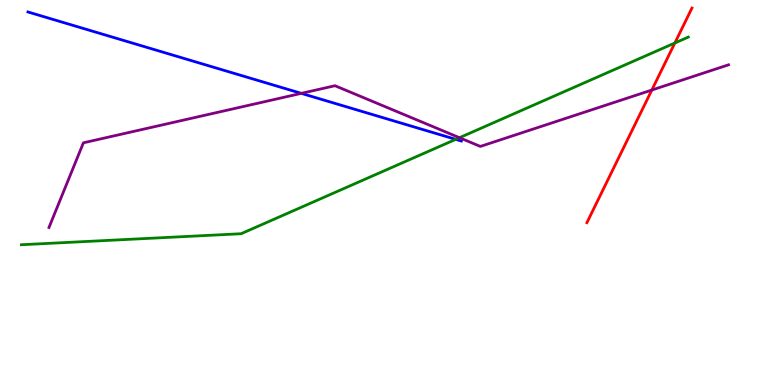[{'lines': ['blue', 'red'], 'intersections': []}, {'lines': ['green', 'red'], 'intersections': [{'x': 8.71, 'y': 8.88}]}, {'lines': ['purple', 'red'], 'intersections': [{'x': 8.41, 'y': 7.66}]}, {'lines': ['blue', 'green'], 'intersections': [{'x': 5.88, 'y': 6.38}]}, {'lines': ['blue', 'purple'], 'intersections': [{'x': 3.89, 'y': 7.58}]}, {'lines': ['green', 'purple'], 'intersections': [{'x': 5.93, 'y': 6.42}]}]